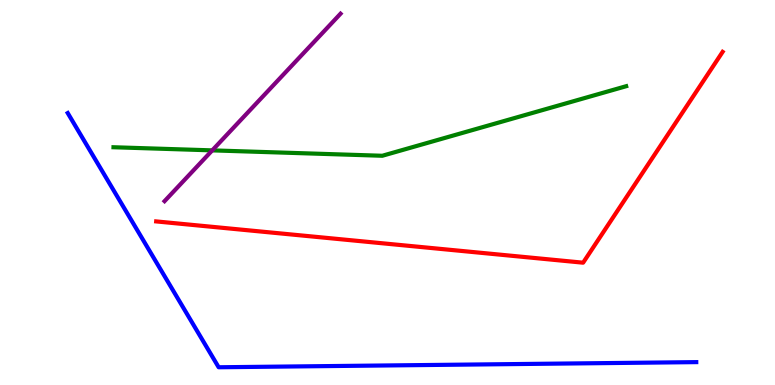[{'lines': ['blue', 'red'], 'intersections': []}, {'lines': ['green', 'red'], 'intersections': []}, {'lines': ['purple', 'red'], 'intersections': []}, {'lines': ['blue', 'green'], 'intersections': []}, {'lines': ['blue', 'purple'], 'intersections': []}, {'lines': ['green', 'purple'], 'intersections': [{'x': 2.74, 'y': 6.09}]}]